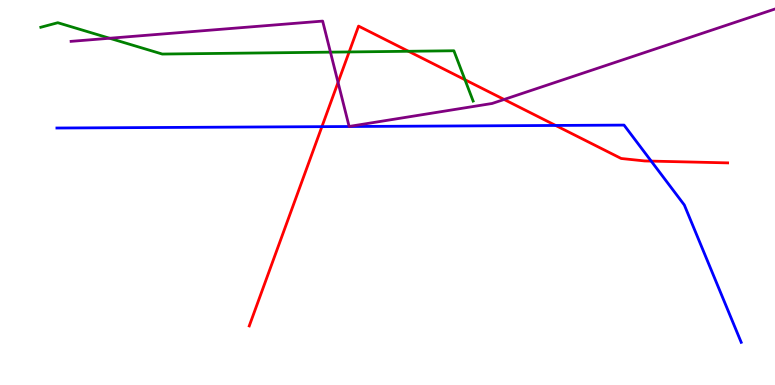[{'lines': ['blue', 'red'], 'intersections': [{'x': 4.15, 'y': 6.71}, {'x': 7.17, 'y': 6.74}, {'x': 8.4, 'y': 5.82}]}, {'lines': ['green', 'red'], 'intersections': [{'x': 4.51, 'y': 8.65}, {'x': 5.27, 'y': 8.67}, {'x': 6.0, 'y': 7.93}]}, {'lines': ['purple', 'red'], 'intersections': [{'x': 4.36, 'y': 7.86}, {'x': 6.5, 'y': 7.42}]}, {'lines': ['blue', 'green'], 'intersections': []}, {'lines': ['blue', 'purple'], 'intersections': []}, {'lines': ['green', 'purple'], 'intersections': [{'x': 1.41, 'y': 9.01}, {'x': 4.26, 'y': 8.65}]}]